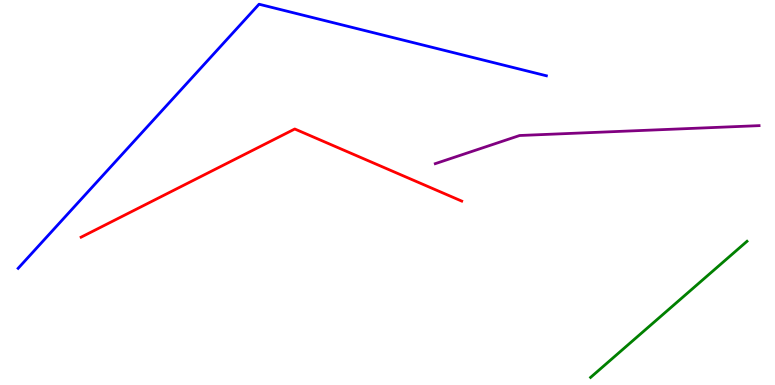[{'lines': ['blue', 'red'], 'intersections': []}, {'lines': ['green', 'red'], 'intersections': []}, {'lines': ['purple', 'red'], 'intersections': []}, {'lines': ['blue', 'green'], 'intersections': []}, {'lines': ['blue', 'purple'], 'intersections': []}, {'lines': ['green', 'purple'], 'intersections': []}]